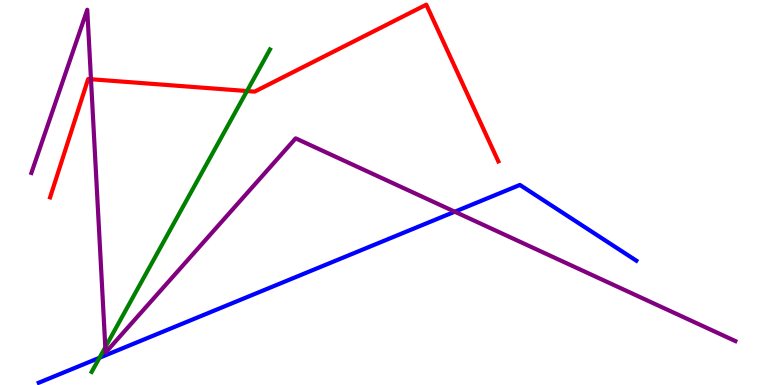[{'lines': ['blue', 'red'], 'intersections': []}, {'lines': ['green', 'red'], 'intersections': [{'x': 3.19, 'y': 7.64}]}, {'lines': ['purple', 'red'], 'intersections': [{'x': 1.17, 'y': 7.94}]}, {'lines': ['blue', 'green'], 'intersections': [{'x': 1.28, 'y': 0.707}]}, {'lines': ['blue', 'purple'], 'intersections': [{'x': 5.87, 'y': 4.5}]}, {'lines': ['green', 'purple'], 'intersections': [{'x': 1.36, 'y': 0.981}]}]